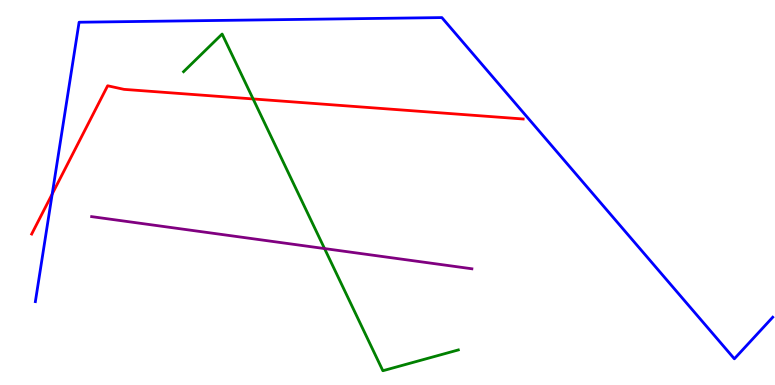[{'lines': ['blue', 'red'], 'intersections': [{'x': 0.674, 'y': 4.96}]}, {'lines': ['green', 'red'], 'intersections': [{'x': 3.27, 'y': 7.43}]}, {'lines': ['purple', 'red'], 'intersections': []}, {'lines': ['blue', 'green'], 'intersections': []}, {'lines': ['blue', 'purple'], 'intersections': []}, {'lines': ['green', 'purple'], 'intersections': [{'x': 4.19, 'y': 3.54}]}]